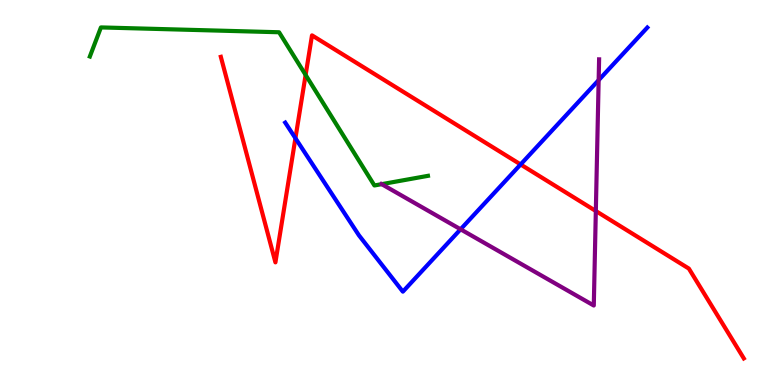[{'lines': ['blue', 'red'], 'intersections': [{'x': 3.81, 'y': 6.41}, {'x': 6.72, 'y': 5.73}]}, {'lines': ['green', 'red'], 'intersections': [{'x': 3.94, 'y': 8.05}]}, {'lines': ['purple', 'red'], 'intersections': [{'x': 7.69, 'y': 4.52}]}, {'lines': ['blue', 'green'], 'intersections': []}, {'lines': ['blue', 'purple'], 'intersections': [{'x': 5.94, 'y': 4.04}, {'x': 7.72, 'y': 7.92}]}, {'lines': ['green', 'purple'], 'intersections': [{'x': 4.93, 'y': 5.22}]}]